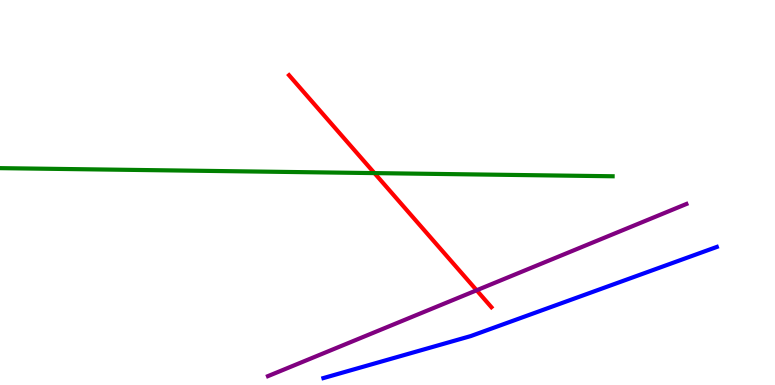[{'lines': ['blue', 'red'], 'intersections': []}, {'lines': ['green', 'red'], 'intersections': [{'x': 4.83, 'y': 5.5}]}, {'lines': ['purple', 'red'], 'intersections': [{'x': 6.15, 'y': 2.46}]}, {'lines': ['blue', 'green'], 'intersections': []}, {'lines': ['blue', 'purple'], 'intersections': []}, {'lines': ['green', 'purple'], 'intersections': []}]